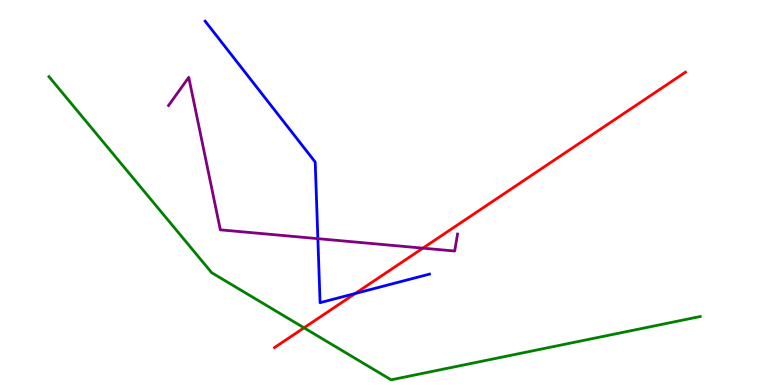[{'lines': ['blue', 'red'], 'intersections': [{'x': 4.58, 'y': 2.38}]}, {'lines': ['green', 'red'], 'intersections': [{'x': 3.92, 'y': 1.49}]}, {'lines': ['purple', 'red'], 'intersections': [{'x': 5.46, 'y': 3.55}]}, {'lines': ['blue', 'green'], 'intersections': []}, {'lines': ['blue', 'purple'], 'intersections': [{'x': 4.1, 'y': 3.8}]}, {'lines': ['green', 'purple'], 'intersections': []}]